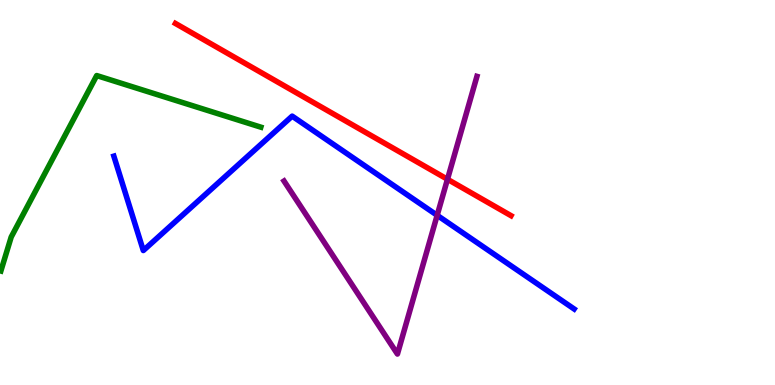[{'lines': ['blue', 'red'], 'intersections': []}, {'lines': ['green', 'red'], 'intersections': []}, {'lines': ['purple', 'red'], 'intersections': [{'x': 5.77, 'y': 5.34}]}, {'lines': ['blue', 'green'], 'intersections': []}, {'lines': ['blue', 'purple'], 'intersections': [{'x': 5.64, 'y': 4.41}]}, {'lines': ['green', 'purple'], 'intersections': []}]